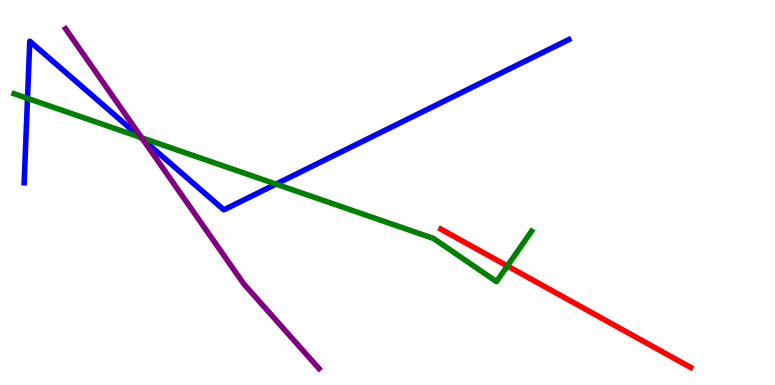[{'lines': ['blue', 'red'], 'intersections': []}, {'lines': ['green', 'red'], 'intersections': [{'x': 6.55, 'y': 3.09}]}, {'lines': ['purple', 'red'], 'intersections': []}, {'lines': ['blue', 'green'], 'intersections': [{'x': 0.355, 'y': 7.45}, {'x': 1.81, 'y': 6.43}, {'x': 3.56, 'y': 5.22}]}, {'lines': ['blue', 'purple'], 'intersections': [{'x': 1.84, 'y': 6.37}]}, {'lines': ['green', 'purple'], 'intersections': [{'x': 1.83, 'y': 6.42}]}]